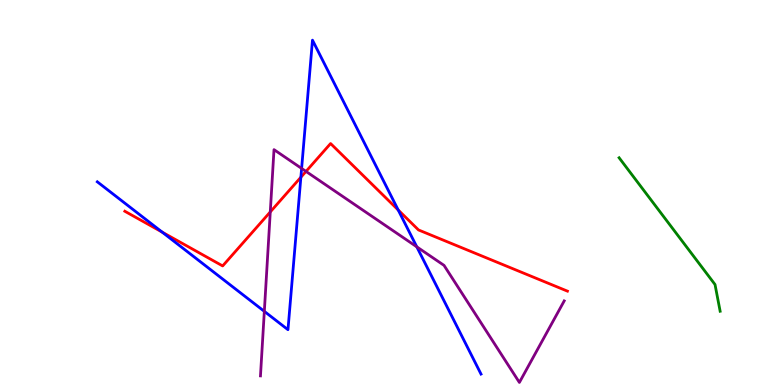[{'lines': ['blue', 'red'], 'intersections': [{'x': 2.09, 'y': 3.97}, {'x': 3.88, 'y': 5.4}, {'x': 5.14, 'y': 4.55}]}, {'lines': ['green', 'red'], 'intersections': []}, {'lines': ['purple', 'red'], 'intersections': [{'x': 3.49, 'y': 4.5}, {'x': 3.95, 'y': 5.55}]}, {'lines': ['blue', 'green'], 'intersections': []}, {'lines': ['blue', 'purple'], 'intersections': [{'x': 3.41, 'y': 1.91}, {'x': 3.89, 'y': 5.63}, {'x': 5.38, 'y': 3.59}]}, {'lines': ['green', 'purple'], 'intersections': []}]